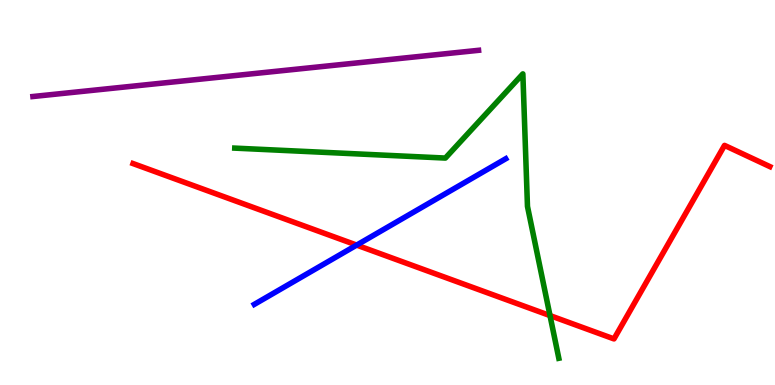[{'lines': ['blue', 'red'], 'intersections': [{'x': 4.6, 'y': 3.63}]}, {'lines': ['green', 'red'], 'intersections': [{'x': 7.1, 'y': 1.8}]}, {'lines': ['purple', 'red'], 'intersections': []}, {'lines': ['blue', 'green'], 'intersections': []}, {'lines': ['blue', 'purple'], 'intersections': []}, {'lines': ['green', 'purple'], 'intersections': []}]